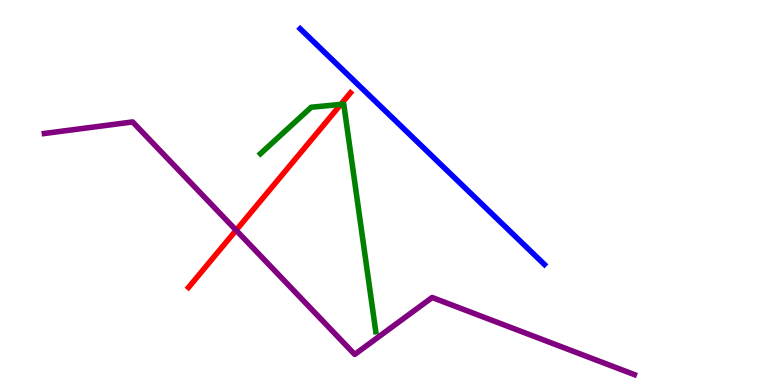[{'lines': ['blue', 'red'], 'intersections': []}, {'lines': ['green', 'red'], 'intersections': [{'x': 4.4, 'y': 7.29}]}, {'lines': ['purple', 'red'], 'intersections': [{'x': 3.05, 'y': 4.02}]}, {'lines': ['blue', 'green'], 'intersections': []}, {'lines': ['blue', 'purple'], 'intersections': []}, {'lines': ['green', 'purple'], 'intersections': []}]